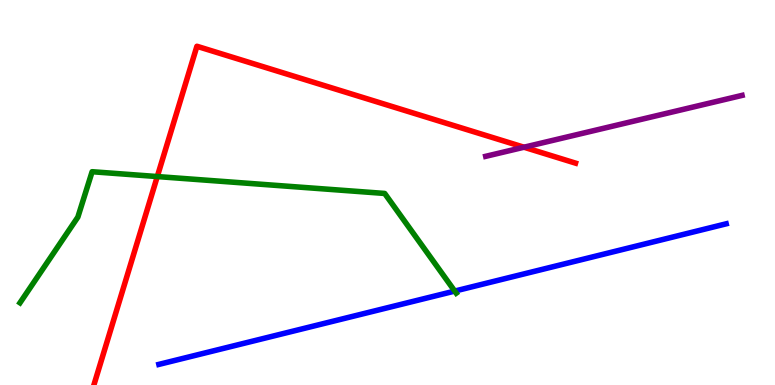[{'lines': ['blue', 'red'], 'intersections': []}, {'lines': ['green', 'red'], 'intersections': [{'x': 2.03, 'y': 5.41}]}, {'lines': ['purple', 'red'], 'intersections': [{'x': 6.76, 'y': 6.18}]}, {'lines': ['blue', 'green'], 'intersections': [{'x': 5.87, 'y': 2.44}]}, {'lines': ['blue', 'purple'], 'intersections': []}, {'lines': ['green', 'purple'], 'intersections': []}]